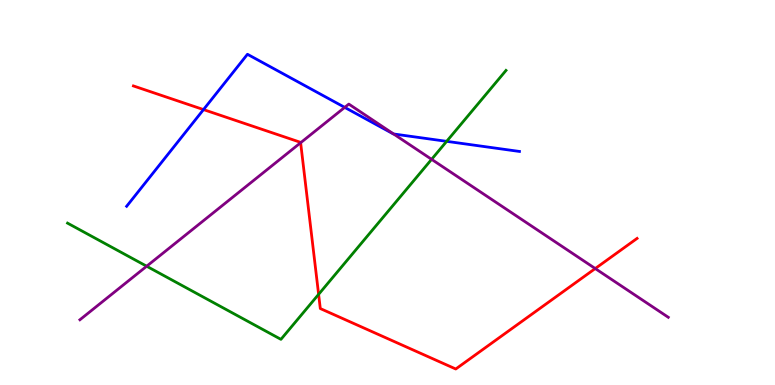[{'lines': ['blue', 'red'], 'intersections': [{'x': 2.63, 'y': 7.15}]}, {'lines': ['green', 'red'], 'intersections': [{'x': 4.11, 'y': 2.35}]}, {'lines': ['purple', 'red'], 'intersections': [{'x': 3.88, 'y': 6.29}, {'x': 7.68, 'y': 3.02}]}, {'lines': ['blue', 'green'], 'intersections': [{'x': 5.76, 'y': 6.33}]}, {'lines': ['blue', 'purple'], 'intersections': [{'x': 4.45, 'y': 7.21}, {'x': 5.08, 'y': 6.52}]}, {'lines': ['green', 'purple'], 'intersections': [{'x': 1.89, 'y': 3.09}, {'x': 5.57, 'y': 5.86}]}]